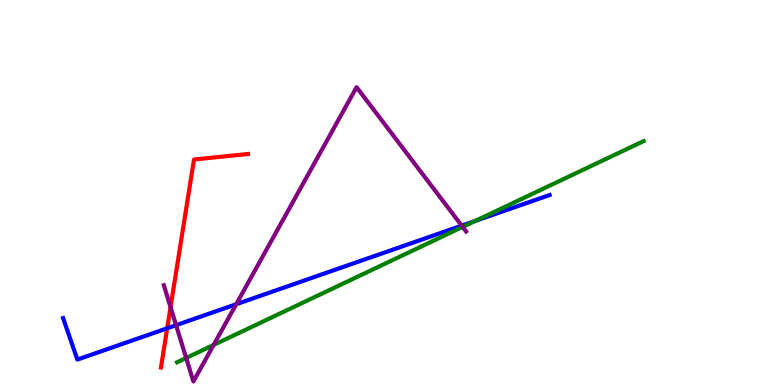[{'lines': ['blue', 'red'], 'intersections': [{'x': 2.16, 'y': 1.47}]}, {'lines': ['green', 'red'], 'intersections': []}, {'lines': ['purple', 'red'], 'intersections': [{'x': 2.2, 'y': 2.02}]}, {'lines': ['blue', 'green'], 'intersections': [{'x': 6.13, 'y': 4.26}]}, {'lines': ['blue', 'purple'], 'intersections': [{'x': 2.27, 'y': 1.55}, {'x': 3.05, 'y': 2.1}, {'x': 5.96, 'y': 4.14}]}, {'lines': ['green', 'purple'], 'intersections': [{'x': 2.4, 'y': 0.702}, {'x': 2.76, 'y': 1.04}, {'x': 5.97, 'y': 4.11}]}]